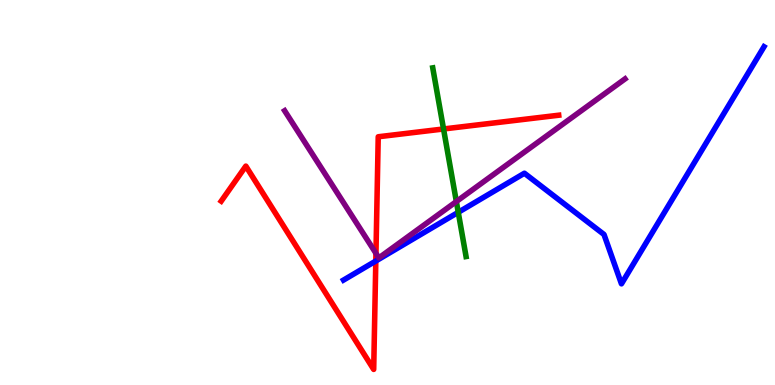[{'lines': ['blue', 'red'], 'intersections': [{'x': 4.85, 'y': 3.22}]}, {'lines': ['green', 'red'], 'intersections': [{'x': 5.72, 'y': 6.65}]}, {'lines': ['purple', 'red'], 'intersections': [{'x': 4.85, 'y': 3.42}]}, {'lines': ['blue', 'green'], 'intersections': [{'x': 5.91, 'y': 4.49}]}, {'lines': ['blue', 'purple'], 'intersections': []}, {'lines': ['green', 'purple'], 'intersections': [{'x': 5.89, 'y': 4.77}]}]